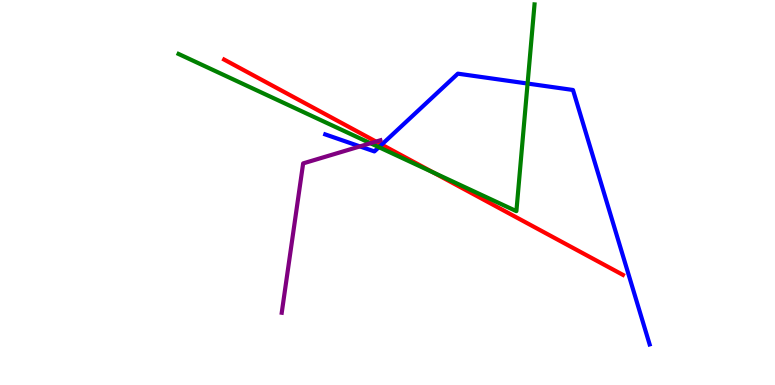[{'lines': ['blue', 'red'], 'intersections': [{'x': 4.92, 'y': 6.24}]}, {'lines': ['green', 'red'], 'intersections': [{'x': 5.59, 'y': 5.52}]}, {'lines': ['purple', 'red'], 'intersections': [{'x': 4.85, 'y': 6.32}]}, {'lines': ['blue', 'green'], 'intersections': [{'x': 4.89, 'y': 6.18}, {'x': 6.81, 'y': 7.83}]}, {'lines': ['blue', 'purple'], 'intersections': [{'x': 4.64, 'y': 6.2}]}, {'lines': ['green', 'purple'], 'intersections': [{'x': 4.78, 'y': 6.28}]}]